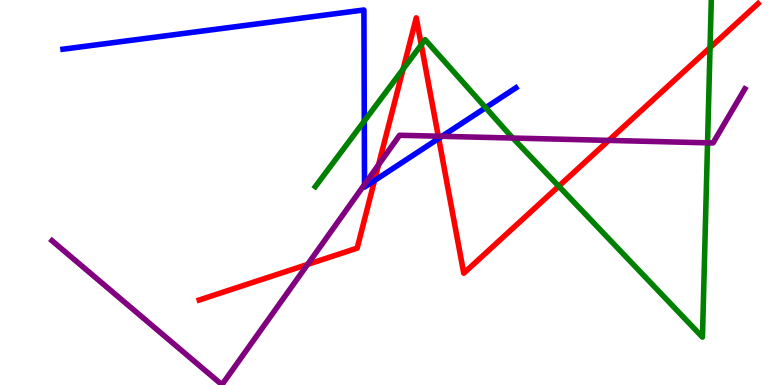[{'lines': ['blue', 'red'], 'intersections': [{'x': 4.83, 'y': 5.31}, {'x': 5.66, 'y': 6.4}]}, {'lines': ['green', 'red'], 'intersections': [{'x': 5.2, 'y': 8.21}, {'x': 5.44, 'y': 8.84}, {'x': 7.21, 'y': 5.16}, {'x': 9.16, 'y': 8.76}]}, {'lines': ['purple', 'red'], 'intersections': [{'x': 3.97, 'y': 3.13}, {'x': 4.88, 'y': 5.72}, {'x': 5.66, 'y': 6.46}, {'x': 7.85, 'y': 6.35}]}, {'lines': ['blue', 'green'], 'intersections': [{'x': 4.7, 'y': 6.86}, {'x': 6.27, 'y': 7.2}]}, {'lines': ['blue', 'purple'], 'intersections': [{'x': 4.7, 'y': 5.21}, {'x': 5.7, 'y': 6.46}]}, {'lines': ['green', 'purple'], 'intersections': [{'x': 6.62, 'y': 6.41}, {'x': 9.13, 'y': 6.29}]}]